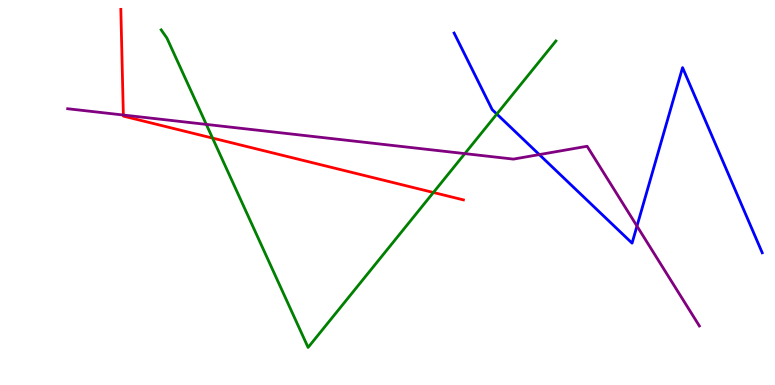[{'lines': ['blue', 'red'], 'intersections': []}, {'lines': ['green', 'red'], 'intersections': [{'x': 2.74, 'y': 6.41}, {'x': 5.59, 'y': 5.0}]}, {'lines': ['purple', 'red'], 'intersections': [{'x': 1.59, 'y': 7.01}]}, {'lines': ['blue', 'green'], 'intersections': [{'x': 6.41, 'y': 7.04}]}, {'lines': ['blue', 'purple'], 'intersections': [{'x': 6.96, 'y': 5.98}, {'x': 8.22, 'y': 4.13}]}, {'lines': ['green', 'purple'], 'intersections': [{'x': 2.66, 'y': 6.77}, {'x': 6.0, 'y': 6.01}]}]